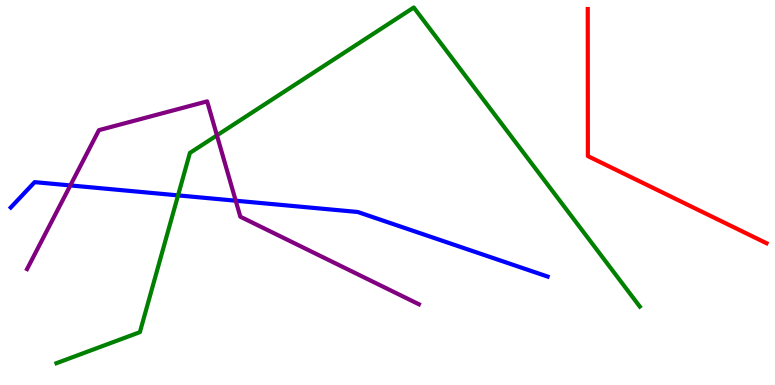[{'lines': ['blue', 'red'], 'intersections': []}, {'lines': ['green', 'red'], 'intersections': []}, {'lines': ['purple', 'red'], 'intersections': []}, {'lines': ['blue', 'green'], 'intersections': [{'x': 2.3, 'y': 4.93}]}, {'lines': ['blue', 'purple'], 'intersections': [{'x': 0.908, 'y': 5.18}, {'x': 3.04, 'y': 4.79}]}, {'lines': ['green', 'purple'], 'intersections': [{'x': 2.8, 'y': 6.48}]}]